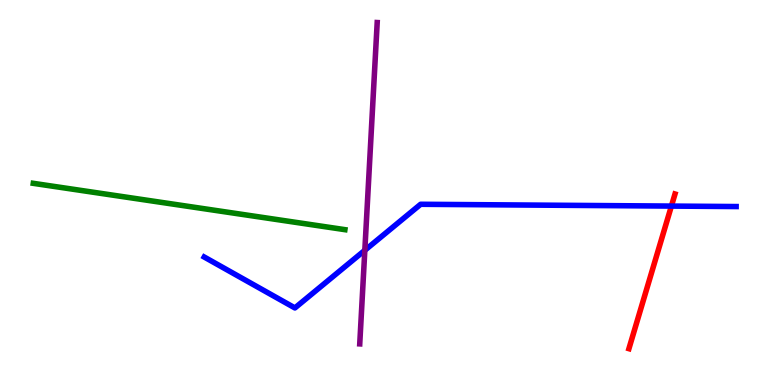[{'lines': ['blue', 'red'], 'intersections': [{'x': 8.66, 'y': 4.65}]}, {'lines': ['green', 'red'], 'intersections': []}, {'lines': ['purple', 'red'], 'intersections': []}, {'lines': ['blue', 'green'], 'intersections': []}, {'lines': ['blue', 'purple'], 'intersections': [{'x': 4.71, 'y': 3.5}]}, {'lines': ['green', 'purple'], 'intersections': []}]